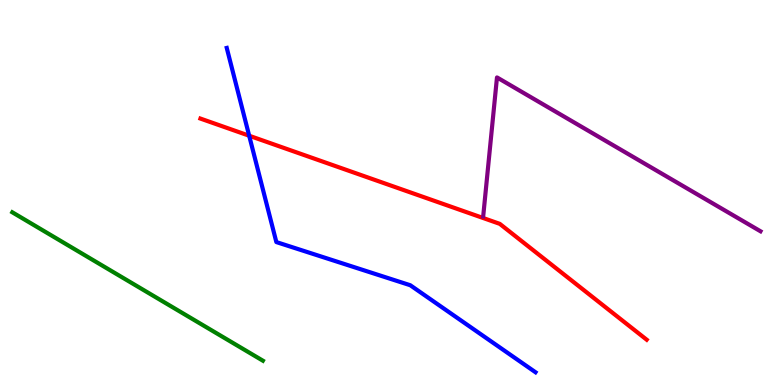[{'lines': ['blue', 'red'], 'intersections': [{'x': 3.22, 'y': 6.47}]}, {'lines': ['green', 'red'], 'intersections': []}, {'lines': ['purple', 'red'], 'intersections': []}, {'lines': ['blue', 'green'], 'intersections': []}, {'lines': ['blue', 'purple'], 'intersections': []}, {'lines': ['green', 'purple'], 'intersections': []}]